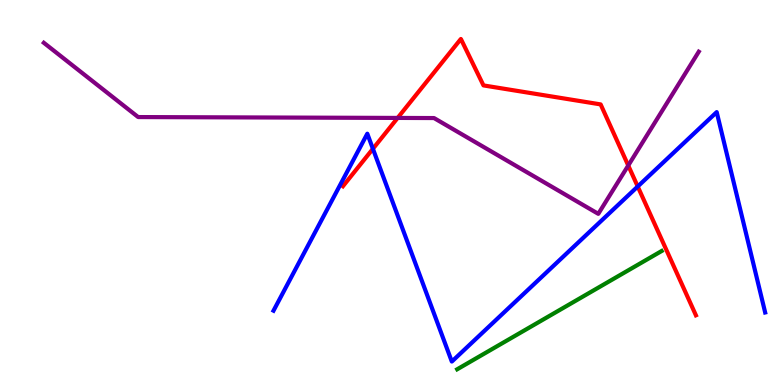[{'lines': ['blue', 'red'], 'intersections': [{'x': 4.81, 'y': 6.13}, {'x': 8.23, 'y': 5.16}]}, {'lines': ['green', 'red'], 'intersections': []}, {'lines': ['purple', 'red'], 'intersections': [{'x': 5.13, 'y': 6.94}, {'x': 8.11, 'y': 5.7}]}, {'lines': ['blue', 'green'], 'intersections': []}, {'lines': ['blue', 'purple'], 'intersections': []}, {'lines': ['green', 'purple'], 'intersections': []}]